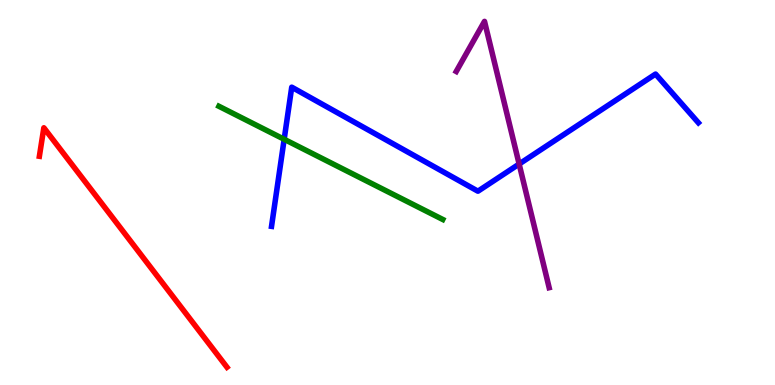[{'lines': ['blue', 'red'], 'intersections': []}, {'lines': ['green', 'red'], 'intersections': []}, {'lines': ['purple', 'red'], 'intersections': []}, {'lines': ['blue', 'green'], 'intersections': [{'x': 3.67, 'y': 6.38}]}, {'lines': ['blue', 'purple'], 'intersections': [{'x': 6.7, 'y': 5.74}]}, {'lines': ['green', 'purple'], 'intersections': []}]